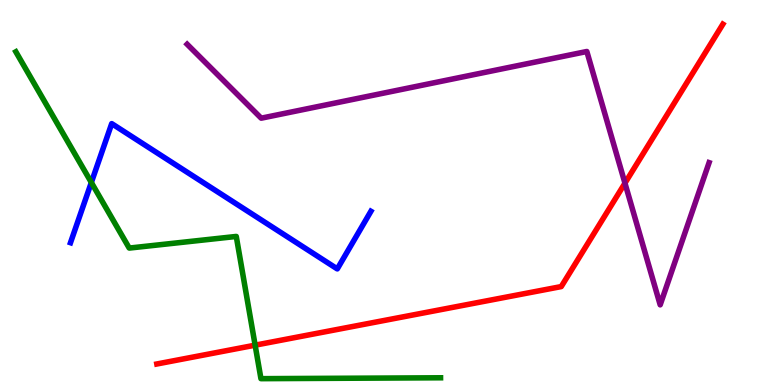[{'lines': ['blue', 'red'], 'intersections': []}, {'lines': ['green', 'red'], 'intersections': [{'x': 3.29, 'y': 1.03}]}, {'lines': ['purple', 'red'], 'intersections': [{'x': 8.06, 'y': 5.24}]}, {'lines': ['blue', 'green'], 'intersections': [{'x': 1.18, 'y': 5.26}]}, {'lines': ['blue', 'purple'], 'intersections': []}, {'lines': ['green', 'purple'], 'intersections': []}]